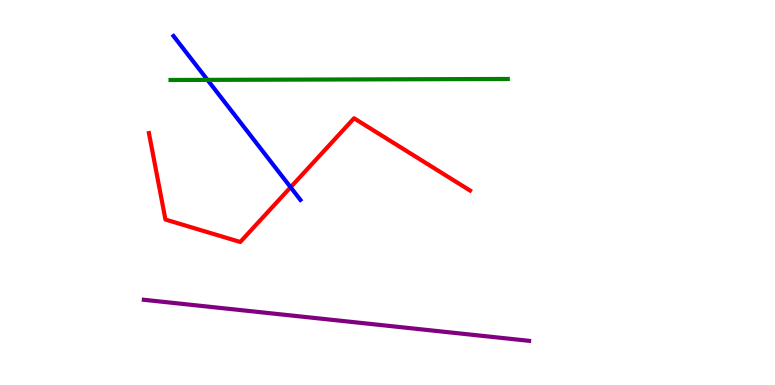[{'lines': ['blue', 'red'], 'intersections': [{'x': 3.75, 'y': 5.14}]}, {'lines': ['green', 'red'], 'intersections': []}, {'lines': ['purple', 'red'], 'intersections': []}, {'lines': ['blue', 'green'], 'intersections': [{'x': 2.68, 'y': 7.93}]}, {'lines': ['blue', 'purple'], 'intersections': []}, {'lines': ['green', 'purple'], 'intersections': []}]